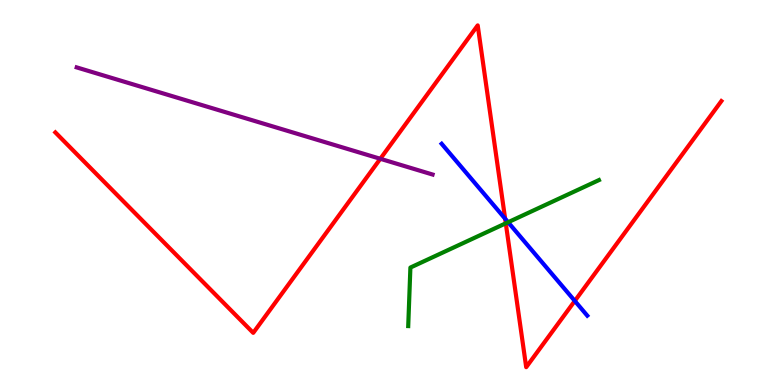[{'lines': ['blue', 'red'], 'intersections': [{'x': 6.52, 'y': 4.32}, {'x': 7.42, 'y': 2.18}]}, {'lines': ['green', 'red'], 'intersections': [{'x': 6.53, 'y': 4.2}]}, {'lines': ['purple', 'red'], 'intersections': [{'x': 4.91, 'y': 5.88}]}, {'lines': ['blue', 'green'], 'intersections': [{'x': 6.56, 'y': 4.23}]}, {'lines': ['blue', 'purple'], 'intersections': []}, {'lines': ['green', 'purple'], 'intersections': []}]